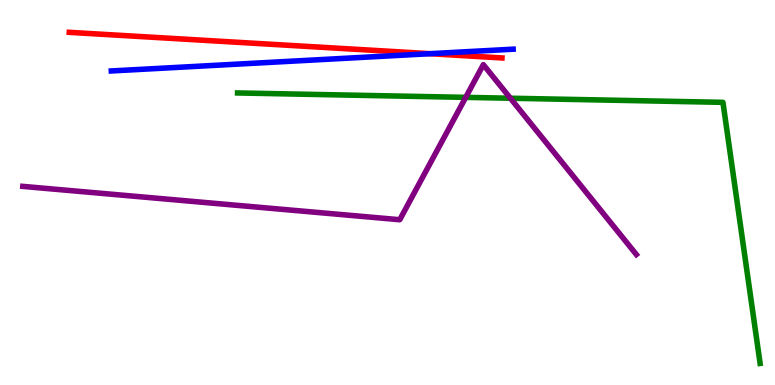[{'lines': ['blue', 'red'], 'intersections': [{'x': 5.55, 'y': 8.61}]}, {'lines': ['green', 'red'], 'intersections': []}, {'lines': ['purple', 'red'], 'intersections': []}, {'lines': ['blue', 'green'], 'intersections': []}, {'lines': ['blue', 'purple'], 'intersections': []}, {'lines': ['green', 'purple'], 'intersections': [{'x': 6.01, 'y': 7.47}, {'x': 6.59, 'y': 7.45}]}]